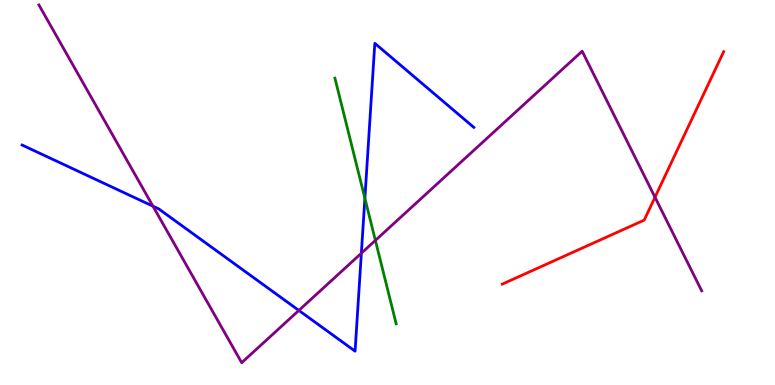[{'lines': ['blue', 'red'], 'intersections': []}, {'lines': ['green', 'red'], 'intersections': []}, {'lines': ['purple', 'red'], 'intersections': [{'x': 8.45, 'y': 4.88}]}, {'lines': ['blue', 'green'], 'intersections': [{'x': 4.71, 'y': 4.85}]}, {'lines': ['blue', 'purple'], 'intersections': [{'x': 1.97, 'y': 4.64}, {'x': 3.86, 'y': 1.94}, {'x': 4.66, 'y': 3.42}]}, {'lines': ['green', 'purple'], 'intersections': [{'x': 4.84, 'y': 3.76}]}]